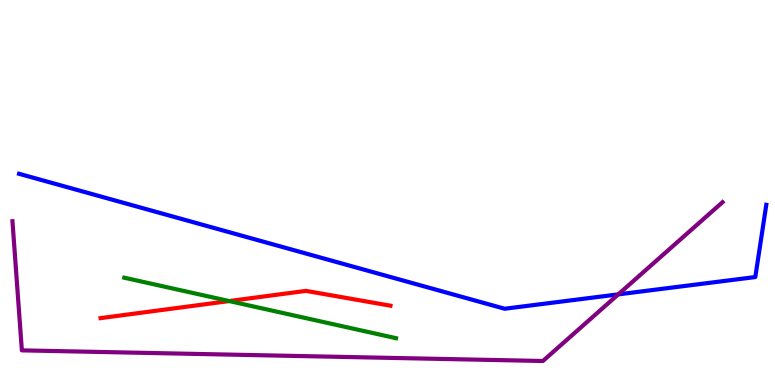[{'lines': ['blue', 'red'], 'intersections': []}, {'lines': ['green', 'red'], 'intersections': [{'x': 2.96, 'y': 2.18}]}, {'lines': ['purple', 'red'], 'intersections': []}, {'lines': ['blue', 'green'], 'intersections': []}, {'lines': ['blue', 'purple'], 'intersections': [{'x': 7.98, 'y': 2.35}]}, {'lines': ['green', 'purple'], 'intersections': []}]